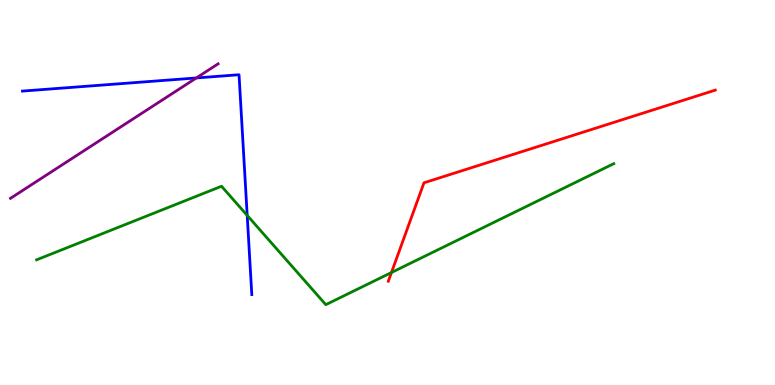[{'lines': ['blue', 'red'], 'intersections': []}, {'lines': ['green', 'red'], 'intersections': [{'x': 5.05, 'y': 2.92}]}, {'lines': ['purple', 'red'], 'intersections': []}, {'lines': ['blue', 'green'], 'intersections': [{'x': 3.19, 'y': 4.4}]}, {'lines': ['blue', 'purple'], 'intersections': [{'x': 2.53, 'y': 7.98}]}, {'lines': ['green', 'purple'], 'intersections': []}]